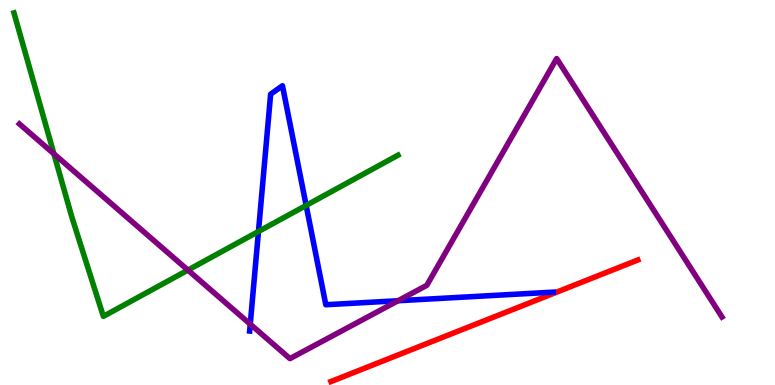[{'lines': ['blue', 'red'], 'intersections': []}, {'lines': ['green', 'red'], 'intersections': []}, {'lines': ['purple', 'red'], 'intersections': []}, {'lines': ['blue', 'green'], 'intersections': [{'x': 3.33, 'y': 3.99}, {'x': 3.95, 'y': 4.66}]}, {'lines': ['blue', 'purple'], 'intersections': [{'x': 3.23, 'y': 1.58}, {'x': 5.14, 'y': 2.19}]}, {'lines': ['green', 'purple'], 'intersections': [{'x': 0.696, 'y': 6.0}, {'x': 2.42, 'y': 2.98}]}]